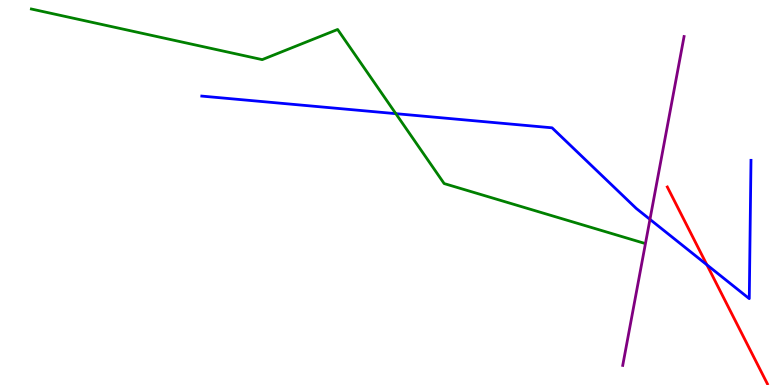[{'lines': ['blue', 'red'], 'intersections': [{'x': 9.12, 'y': 3.12}]}, {'lines': ['green', 'red'], 'intersections': []}, {'lines': ['purple', 'red'], 'intersections': []}, {'lines': ['blue', 'green'], 'intersections': [{'x': 5.11, 'y': 7.05}]}, {'lines': ['blue', 'purple'], 'intersections': [{'x': 8.39, 'y': 4.3}]}, {'lines': ['green', 'purple'], 'intersections': []}]